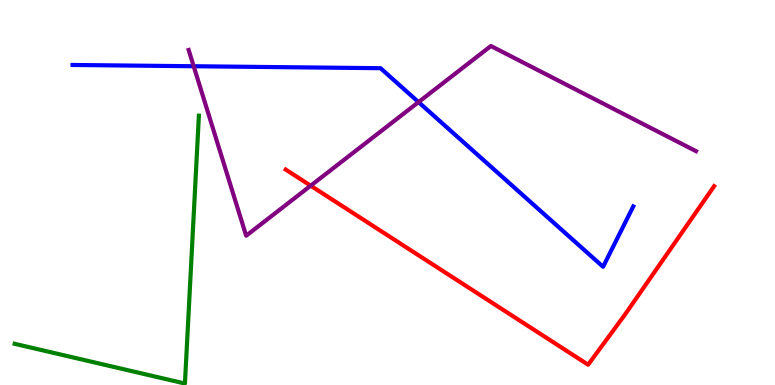[{'lines': ['blue', 'red'], 'intersections': []}, {'lines': ['green', 'red'], 'intersections': []}, {'lines': ['purple', 'red'], 'intersections': [{'x': 4.01, 'y': 5.18}]}, {'lines': ['blue', 'green'], 'intersections': []}, {'lines': ['blue', 'purple'], 'intersections': [{'x': 2.5, 'y': 8.28}, {'x': 5.4, 'y': 7.35}]}, {'lines': ['green', 'purple'], 'intersections': []}]